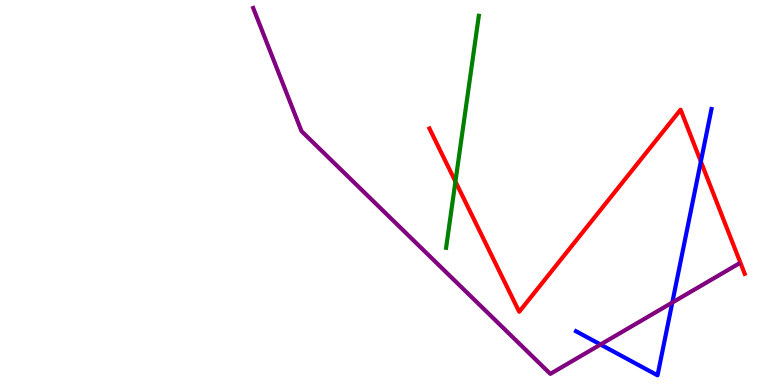[{'lines': ['blue', 'red'], 'intersections': [{'x': 9.04, 'y': 5.8}]}, {'lines': ['green', 'red'], 'intersections': [{'x': 5.88, 'y': 5.28}]}, {'lines': ['purple', 'red'], 'intersections': []}, {'lines': ['blue', 'green'], 'intersections': []}, {'lines': ['blue', 'purple'], 'intersections': [{'x': 7.75, 'y': 1.05}, {'x': 8.67, 'y': 2.14}]}, {'lines': ['green', 'purple'], 'intersections': []}]